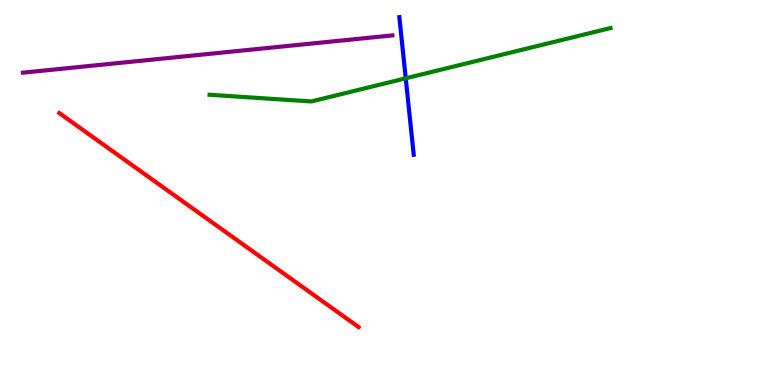[{'lines': ['blue', 'red'], 'intersections': []}, {'lines': ['green', 'red'], 'intersections': []}, {'lines': ['purple', 'red'], 'intersections': []}, {'lines': ['blue', 'green'], 'intersections': [{'x': 5.24, 'y': 7.97}]}, {'lines': ['blue', 'purple'], 'intersections': []}, {'lines': ['green', 'purple'], 'intersections': []}]